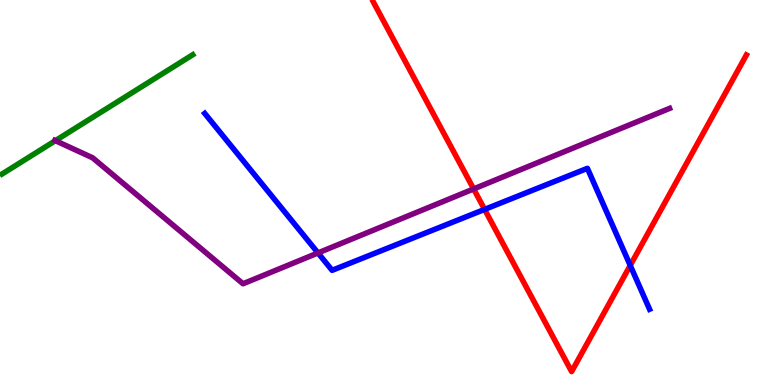[{'lines': ['blue', 'red'], 'intersections': [{'x': 6.25, 'y': 4.56}, {'x': 8.13, 'y': 3.11}]}, {'lines': ['green', 'red'], 'intersections': []}, {'lines': ['purple', 'red'], 'intersections': [{'x': 6.11, 'y': 5.09}]}, {'lines': ['blue', 'green'], 'intersections': []}, {'lines': ['blue', 'purple'], 'intersections': [{'x': 4.1, 'y': 3.43}]}, {'lines': ['green', 'purple'], 'intersections': [{'x': 0.715, 'y': 6.35}]}]